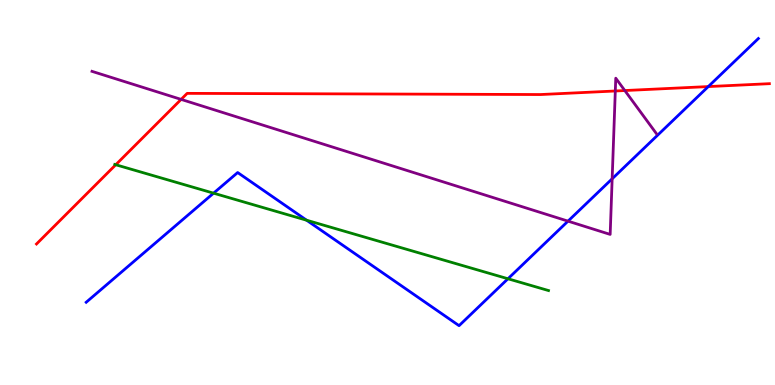[{'lines': ['blue', 'red'], 'intersections': [{'x': 9.14, 'y': 7.75}]}, {'lines': ['green', 'red'], 'intersections': [{'x': 1.49, 'y': 5.72}]}, {'lines': ['purple', 'red'], 'intersections': [{'x': 2.34, 'y': 7.42}, {'x': 7.94, 'y': 7.64}, {'x': 8.06, 'y': 7.65}]}, {'lines': ['blue', 'green'], 'intersections': [{'x': 2.76, 'y': 4.98}, {'x': 3.96, 'y': 4.28}, {'x': 6.55, 'y': 2.76}]}, {'lines': ['blue', 'purple'], 'intersections': [{'x': 7.33, 'y': 4.26}, {'x': 7.9, 'y': 5.36}]}, {'lines': ['green', 'purple'], 'intersections': []}]